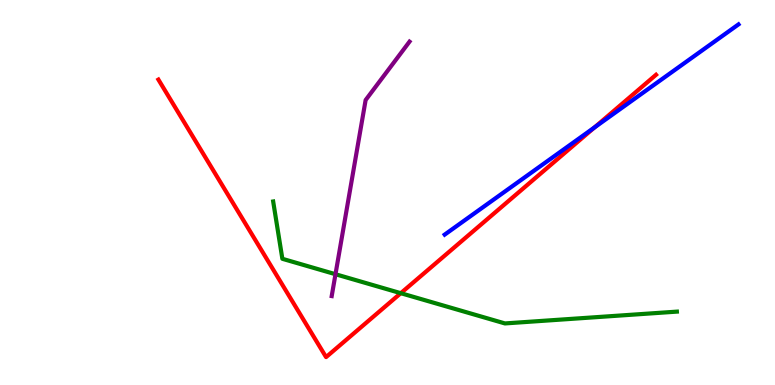[{'lines': ['blue', 'red'], 'intersections': [{'x': 7.67, 'y': 6.69}]}, {'lines': ['green', 'red'], 'intersections': [{'x': 5.17, 'y': 2.38}]}, {'lines': ['purple', 'red'], 'intersections': []}, {'lines': ['blue', 'green'], 'intersections': []}, {'lines': ['blue', 'purple'], 'intersections': []}, {'lines': ['green', 'purple'], 'intersections': [{'x': 4.33, 'y': 2.88}]}]